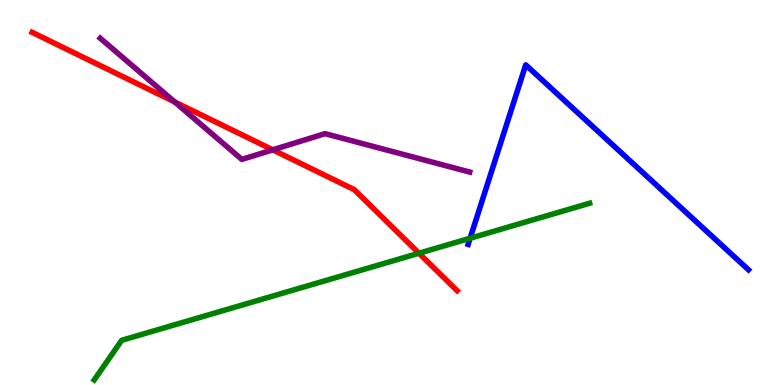[{'lines': ['blue', 'red'], 'intersections': []}, {'lines': ['green', 'red'], 'intersections': [{'x': 5.41, 'y': 3.42}]}, {'lines': ['purple', 'red'], 'intersections': [{'x': 2.25, 'y': 7.35}, {'x': 3.52, 'y': 6.11}]}, {'lines': ['blue', 'green'], 'intersections': [{'x': 6.07, 'y': 3.81}]}, {'lines': ['blue', 'purple'], 'intersections': []}, {'lines': ['green', 'purple'], 'intersections': []}]